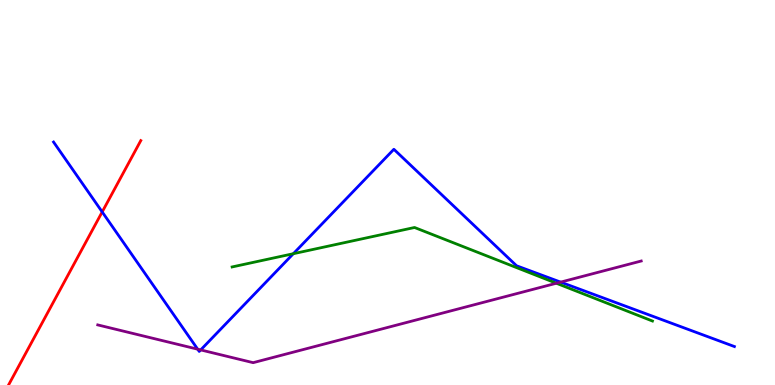[{'lines': ['blue', 'red'], 'intersections': [{'x': 1.32, 'y': 4.5}]}, {'lines': ['green', 'red'], 'intersections': []}, {'lines': ['purple', 'red'], 'intersections': []}, {'lines': ['blue', 'green'], 'intersections': [{'x': 3.78, 'y': 3.41}]}, {'lines': ['blue', 'purple'], 'intersections': [{'x': 2.55, 'y': 0.93}, {'x': 2.59, 'y': 0.911}, {'x': 7.23, 'y': 2.67}]}, {'lines': ['green', 'purple'], 'intersections': [{'x': 7.18, 'y': 2.64}]}]